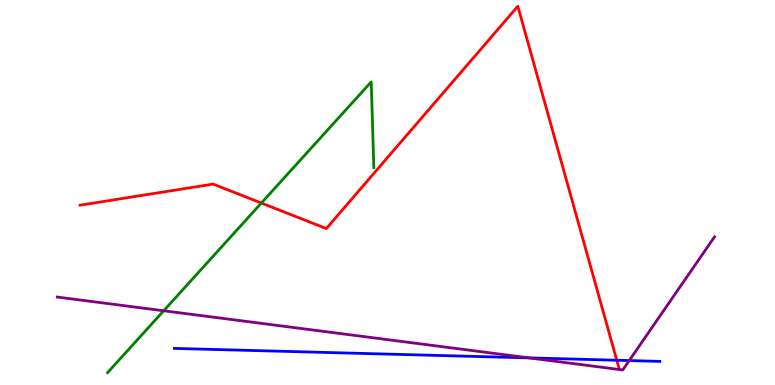[{'lines': ['blue', 'red'], 'intersections': [{'x': 7.96, 'y': 0.643}]}, {'lines': ['green', 'red'], 'intersections': [{'x': 3.37, 'y': 4.73}]}, {'lines': ['purple', 'red'], 'intersections': []}, {'lines': ['blue', 'green'], 'intersections': []}, {'lines': ['blue', 'purple'], 'intersections': [{'x': 6.83, 'y': 0.704}, {'x': 8.12, 'y': 0.634}]}, {'lines': ['green', 'purple'], 'intersections': [{'x': 2.11, 'y': 1.93}]}]